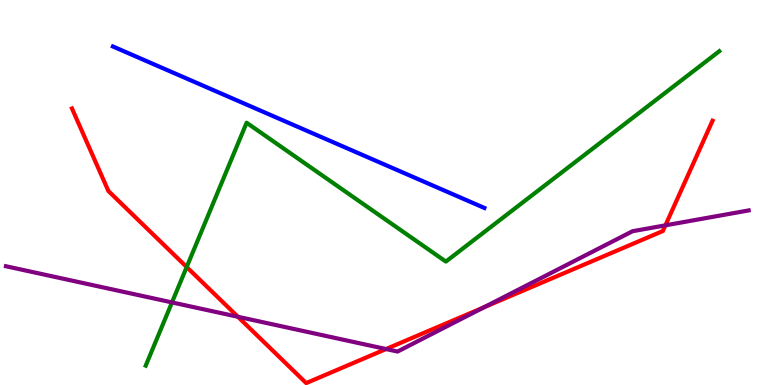[{'lines': ['blue', 'red'], 'intersections': []}, {'lines': ['green', 'red'], 'intersections': [{'x': 2.41, 'y': 3.06}]}, {'lines': ['purple', 'red'], 'intersections': [{'x': 3.07, 'y': 1.77}, {'x': 4.98, 'y': 0.934}, {'x': 6.25, 'y': 2.02}, {'x': 8.59, 'y': 4.15}]}, {'lines': ['blue', 'green'], 'intersections': []}, {'lines': ['blue', 'purple'], 'intersections': []}, {'lines': ['green', 'purple'], 'intersections': [{'x': 2.22, 'y': 2.15}]}]